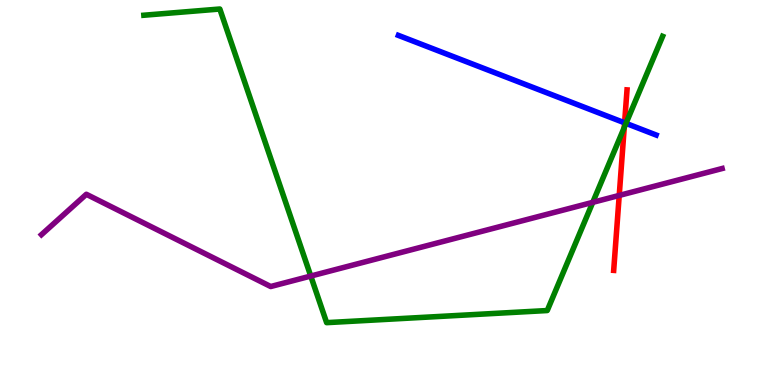[{'lines': ['blue', 'red'], 'intersections': [{'x': 8.06, 'y': 6.81}]}, {'lines': ['green', 'red'], 'intersections': [{'x': 8.05, 'y': 6.69}]}, {'lines': ['purple', 'red'], 'intersections': [{'x': 7.99, 'y': 4.92}]}, {'lines': ['blue', 'green'], 'intersections': [{'x': 8.08, 'y': 6.8}]}, {'lines': ['blue', 'purple'], 'intersections': []}, {'lines': ['green', 'purple'], 'intersections': [{'x': 4.01, 'y': 2.83}, {'x': 7.65, 'y': 4.74}]}]